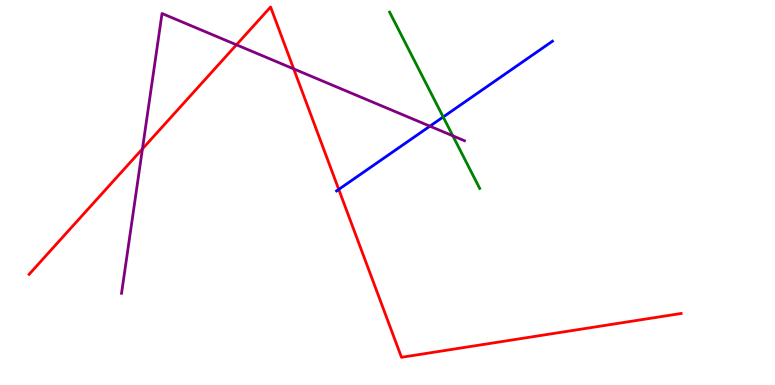[{'lines': ['blue', 'red'], 'intersections': [{'x': 4.37, 'y': 5.08}]}, {'lines': ['green', 'red'], 'intersections': []}, {'lines': ['purple', 'red'], 'intersections': [{'x': 1.84, 'y': 6.13}, {'x': 3.05, 'y': 8.84}, {'x': 3.79, 'y': 8.21}]}, {'lines': ['blue', 'green'], 'intersections': [{'x': 5.72, 'y': 6.96}]}, {'lines': ['blue', 'purple'], 'intersections': [{'x': 5.55, 'y': 6.72}]}, {'lines': ['green', 'purple'], 'intersections': [{'x': 5.84, 'y': 6.47}]}]